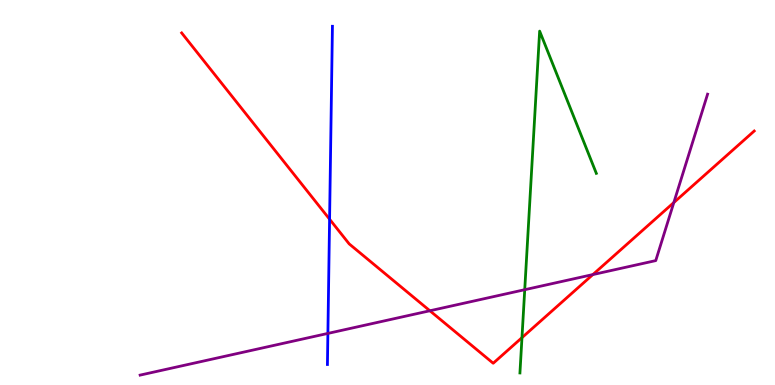[{'lines': ['blue', 'red'], 'intersections': [{'x': 4.25, 'y': 4.31}]}, {'lines': ['green', 'red'], 'intersections': [{'x': 6.74, 'y': 1.23}]}, {'lines': ['purple', 'red'], 'intersections': [{'x': 5.55, 'y': 1.93}, {'x': 7.65, 'y': 2.87}, {'x': 8.69, 'y': 4.74}]}, {'lines': ['blue', 'green'], 'intersections': []}, {'lines': ['blue', 'purple'], 'intersections': [{'x': 4.23, 'y': 1.34}]}, {'lines': ['green', 'purple'], 'intersections': [{'x': 6.77, 'y': 2.48}]}]